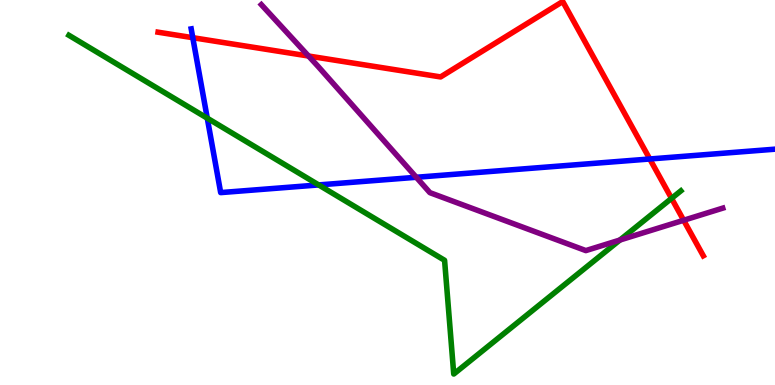[{'lines': ['blue', 'red'], 'intersections': [{'x': 2.49, 'y': 9.02}, {'x': 8.38, 'y': 5.87}]}, {'lines': ['green', 'red'], 'intersections': [{'x': 8.67, 'y': 4.85}]}, {'lines': ['purple', 'red'], 'intersections': [{'x': 3.98, 'y': 8.54}, {'x': 8.82, 'y': 4.28}]}, {'lines': ['blue', 'green'], 'intersections': [{'x': 2.67, 'y': 6.93}, {'x': 4.11, 'y': 5.2}]}, {'lines': ['blue', 'purple'], 'intersections': [{'x': 5.37, 'y': 5.4}]}, {'lines': ['green', 'purple'], 'intersections': [{'x': 8.0, 'y': 3.77}]}]